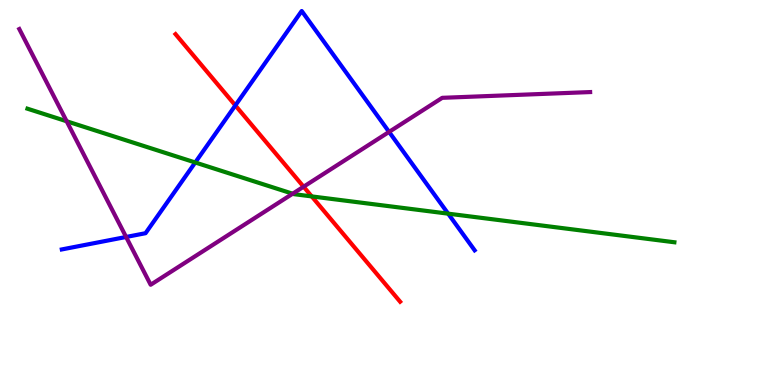[{'lines': ['blue', 'red'], 'intersections': [{'x': 3.04, 'y': 7.26}]}, {'lines': ['green', 'red'], 'intersections': [{'x': 4.02, 'y': 4.9}]}, {'lines': ['purple', 'red'], 'intersections': [{'x': 3.92, 'y': 5.15}]}, {'lines': ['blue', 'green'], 'intersections': [{'x': 2.52, 'y': 5.78}, {'x': 5.78, 'y': 4.45}]}, {'lines': ['blue', 'purple'], 'intersections': [{'x': 1.63, 'y': 3.84}, {'x': 5.02, 'y': 6.57}]}, {'lines': ['green', 'purple'], 'intersections': [{'x': 0.86, 'y': 6.85}, {'x': 3.78, 'y': 4.97}]}]